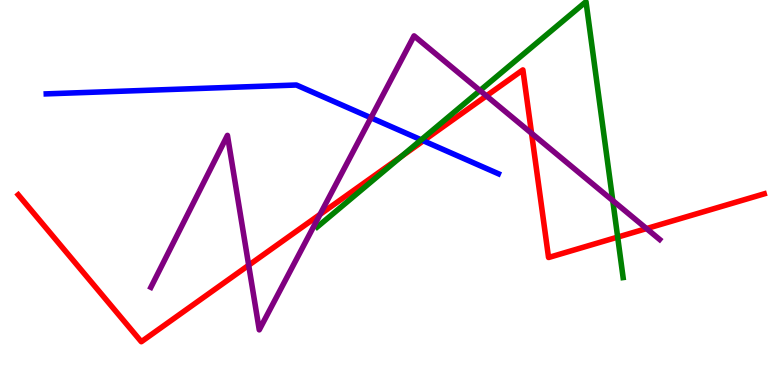[{'lines': ['blue', 'red'], 'intersections': [{'x': 5.46, 'y': 6.34}]}, {'lines': ['green', 'red'], 'intersections': [{'x': 5.18, 'y': 5.93}, {'x': 7.97, 'y': 3.84}]}, {'lines': ['purple', 'red'], 'intersections': [{'x': 3.21, 'y': 3.11}, {'x': 4.13, 'y': 4.43}, {'x': 6.28, 'y': 7.51}, {'x': 6.86, 'y': 6.54}, {'x': 8.34, 'y': 4.06}]}, {'lines': ['blue', 'green'], 'intersections': [{'x': 5.43, 'y': 6.37}]}, {'lines': ['blue', 'purple'], 'intersections': [{'x': 4.79, 'y': 6.94}]}, {'lines': ['green', 'purple'], 'intersections': [{'x': 6.19, 'y': 7.65}, {'x': 7.91, 'y': 4.79}]}]